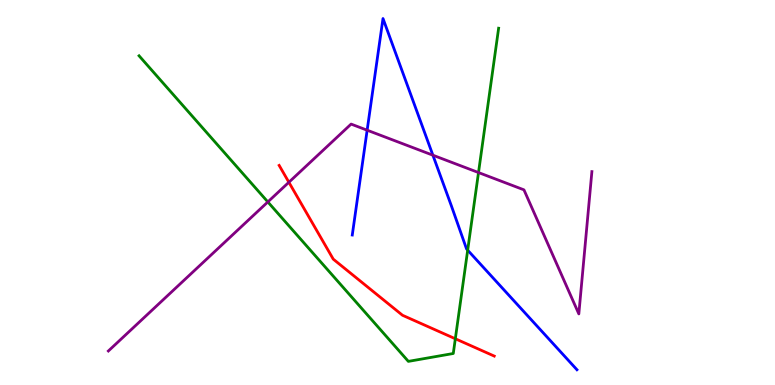[{'lines': ['blue', 'red'], 'intersections': []}, {'lines': ['green', 'red'], 'intersections': [{'x': 5.88, 'y': 1.2}]}, {'lines': ['purple', 'red'], 'intersections': [{'x': 3.73, 'y': 5.27}]}, {'lines': ['blue', 'green'], 'intersections': [{'x': 6.03, 'y': 3.5}]}, {'lines': ['blue', 'purple'], 'intersections': [{'x': 4.74, 'y': 6.62}, {'x': 5.59, 'y': 5.97}]}, {'lines': ['green', 'purple'], 'intersections': [{'x': 3.46, 'y': 4.76}, {'x': 6.17, 'y': 5.52}]}]